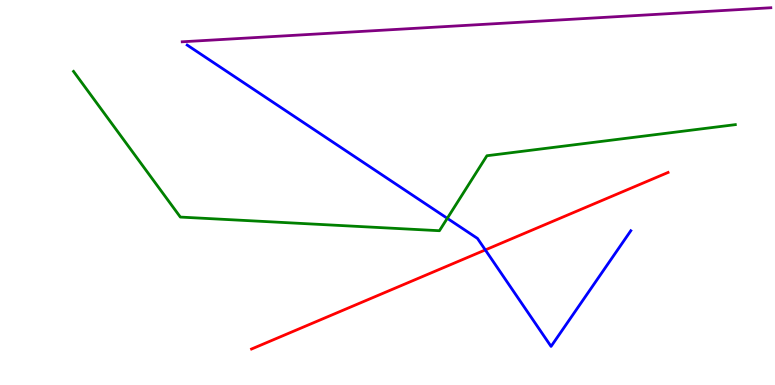[{'lines': ['blue', 'red'], 'intersections': [{'x': 6.26, 'y': 3.51}]}, {'lines': ['green', 'red'], 'intersections': []}, {'lines': ['purple', 'red'], 'intersections': []}, {'lines': ['blue', 'green'], 'intersections': [{'x': 5.77, 'y': 4.33}]}, {'lines': ['blue', 'purple'], 'intersections': []}, {'lines': ['green', 'purple'], 'intersections': []}]